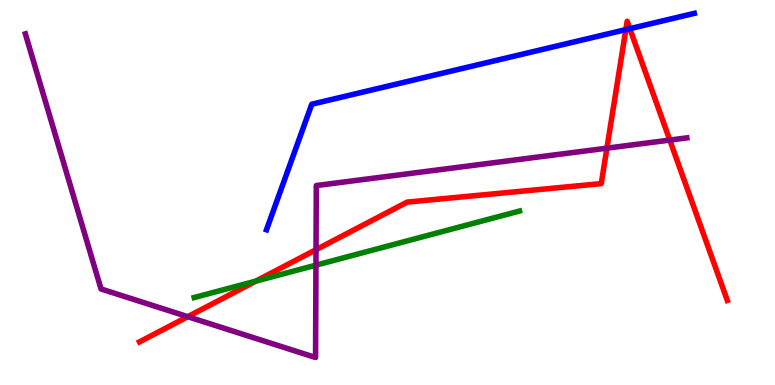[{'lines': ['blue', 'red'], 'intersections': [{'x': 8.08, 'y': 9.23}, {'x': 8.13, 'y': 9.26}]}, {'lines': ['green', 'red'], 'intersections': [{'x': 3.3, 'y': 2.7}]}, {'lines': ['purple', 'red'], 'intersections': [{'x': 2.42, 'y': 1.77}, {'x': 4.08, 'y': 3.51}, {'x': 7.83, 'y': 6.15}, {'x': 8.64, 'y': 6.36}]}, {'lines': ['blue', 'green'], 'intersections': []}, {'lines': ['blue', 'purple'], 'intersections': []}, {'lines': ['green', 'purple'], 'intersections': [{'x': 4.08, 'y': 3.11}]}]